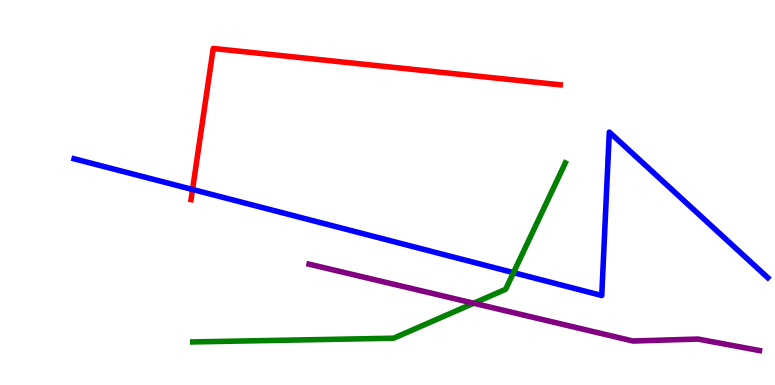[{'lines': ['blue', 'red'], 'intersections': [{'x': 2.48, 'y': 5.08}]}, {'lines': ['green', 'red'], 'intersections': []}, {'lines': ['purple', 'red'], 'intersections': []}, {'lines': ['blue', 'green'], 'intersections': [{'x': 6.63, 'y': 2.92}]}, {'lines': ['blue', 'purple'], 'intersections': []}, {'lines': ['green', 'purple'], 'intersections': [{'x': 6.11, 'y': 2.12}]}]